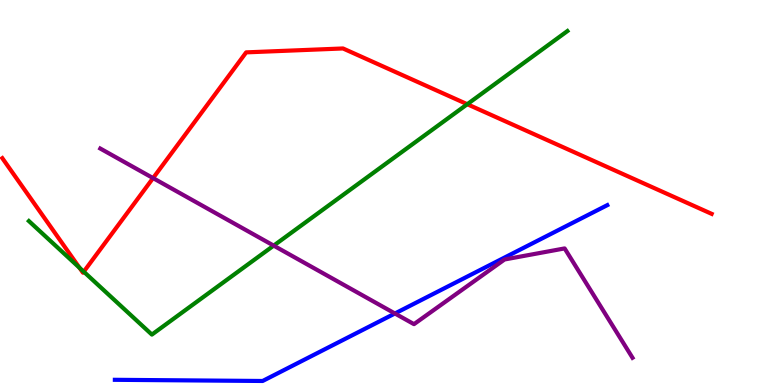[{'lines': ['blue', 'red'], 'intersections': []}, {'lines': ['green', 'red'], 'intersections': [{'x': 1.03, 'y': 3.05}, {'x': 1.08, 'y': 2.94}, {'x': 6.03, 'y': 7.29}]}, {'lines': ['purple', 'red'], 'intersections': [{'x': 1.98, 'y': 5.37}]}, {'lines': ['blue', 'green'], 'intersections': []}, {'lines': ['blue', 'purple'], 'intersections': [{'x': 5.1, 'y': 1.86}]}, {'lines': ['green', 'purple'], 'intersections': [{'x': 3.53, 'y': 3.62}]}]